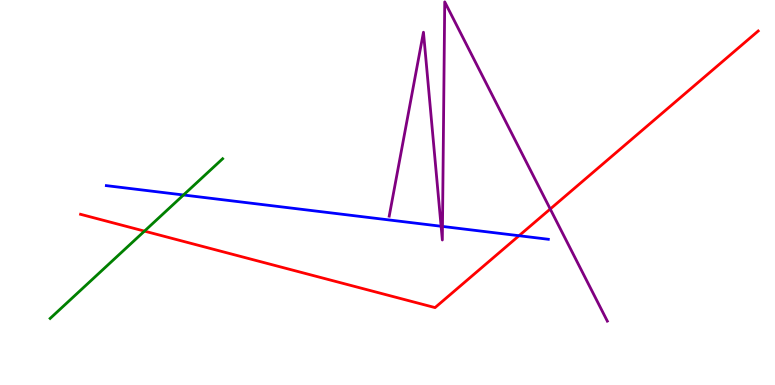[{'lines': ['blue', 'red'], 'intersections': [{'x': 6.7, 'y': 3.88}]}, {'lines': ['green', 'red'], 'intersections': [{'x': 1.86, 'y': 4.0}]}, {'lines': ['purple', 'red'], 'intersections': [{'x': 7.1, 'y': 4.57}]}, {'lines': ['blue', 'green'], 'intersections': [{'x': 2.37, 'y': 4.94}]}, {'lines': ['blue', 'purple'], 'intersections': [{'x': 5.69, 'y': 4.12}, {'x': 5.71, 'y': 4.12}]}, {'lines': ['green', 'purple'], 'intersections': []}]